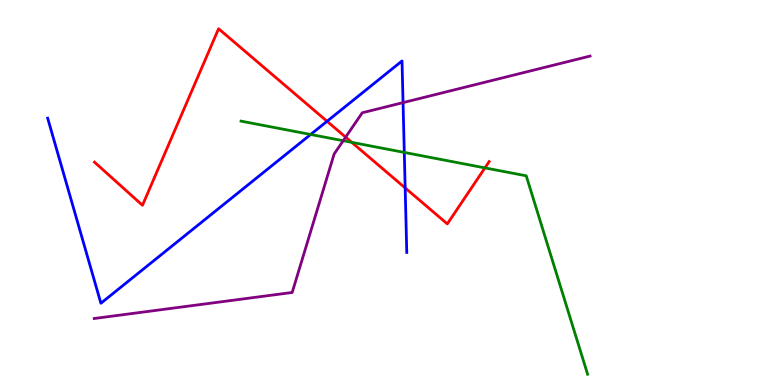[{'lines': ['blue', 'red'], 'intersections': [{'x': 4.22, 'y': 6.85}, {'x': 5.23, 'y': 5.12}]}, {'lines': ['green', 'red'], 'intersections': [{'x': 4.54, 'y': 6.3}, {'x': 6.26, 'y': 5.64}]}, {'lines': ['purple', 'red'], 'intersections': [{'x': 4.46, 'y': 6.44}]}, {'lines': ['blue', 'green'], 'intersections': [{'x': 4.01, 'y': 6.51}, {'x': 5.22, 'y': 6.04}]}, {'lines': ['blue', 'purple'], 'intersections': [{'x': 5.2, 'y': 7.33}]}, {'lines': ['green', 'purple'], 'intersections': [{'x': 4.43, 'y': 6.35}]}]